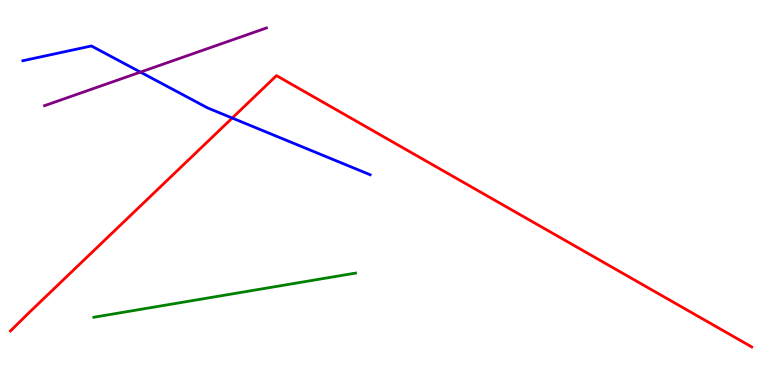[{'lines': ['blue', 'red'], 'intersections': [{'x': 3.0, 'y': 6.93}]}, {'lines': ['green', 'red'], 'intersections': []}, {'lines': ['purple', 'red'], 'intersections': []}, {'lines': ['blue', 'green'], 'intersections': []}, {'lines': ['blue', 'purple'], 'intersections': [{'x': 1.81, 'y': 8.13}]}, {'lines': ['green', 'purple'], 'intersections': []}]